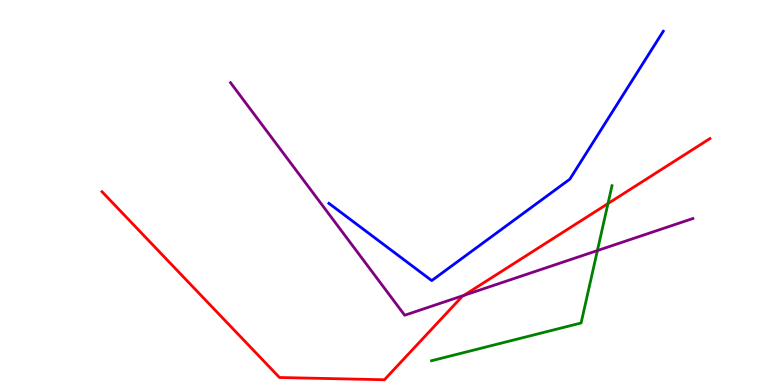[{'lines': ['blue', 'red'], 'intersections': []}, {'lines': ['green', 'red'], 'intersections': [{'x': 7.84, 'y': 4.71}]}, {'lines': ['purple', 'red'], 'intersections': [{'x': 5.99, 'y': 2.33}]}, {'lines': ['blue', 'green'], 'intersections': []}, {'lines': ['blue', 'purple'], 'intersections': []}, {'lines': ['green', 'purple'], 'intersections': [{'x': 7.71, 'y': 3.49}]}]